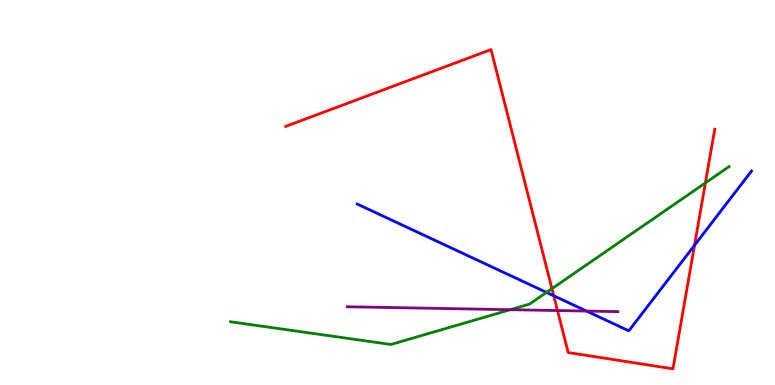[{'lines': ['blue', 'red'], 'intersections': [{'x': 7.15, 'y': 2.32}, {'x': 8.96, 'y': 3.63}]}, {'lines': ['green', 'red'], 'intersections': [{'x': 7.12, 'y': 2.5}, {'x': 9.1, 'y': 5.25}]}, {'lines': ['purple', 'red'], 'intersections': [{'x': 7.19, 'y': 1.93}]}, {'lines': ['blue', 'green'], 'intersections': [{'x': 7.05, 'y': 2.4}]}, {'lines': ['blue', 'purple'], 'intersections': [{'x': 7.57, 'y': 1.92}]}, {'lines': ['green', 'purple'], 'intersections': [{'x': 6.58, 'y': 1.96}]}]